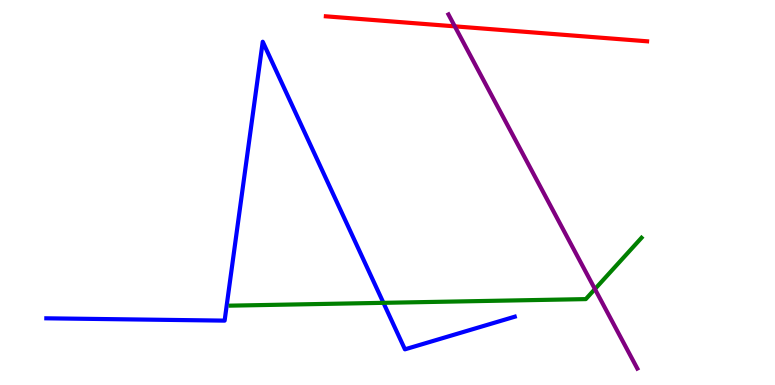[{'lines': ['blue', 'red'], 'intersections': []}, {'lines': ['green', 'red'], 'intersections': []}, {'lines': ['purple', 'red'], 'intersections': [{'x': 5.87, 'y': 9.32}]}, {'lines': ['blue', 'green'], 'intersections': [{'x': 4.95, 'y': 2.13}]}, {'lines': ['blue', 'purple'], 'intersections': []}, {'lines': ['green', 'purple'], 'intersections': [{'x': 7.68, 'y': 2.49}]}]